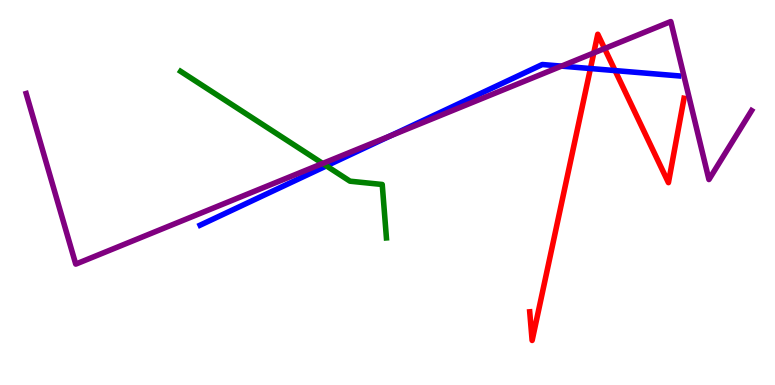[{'lines': ['blue', 'red'], 'intersections': [{'x': 7.62, 'y': 8.22}, {'x': 7.94, 'y': 8.17}]}, {'lines': ['green', 'red'], 'intersections': []}, {'lines': ['purple', 'red'], 'intersections': [{'x': 7.66, 'y': 8.62}, {'x': 7.8, 'y': 8.74}]}, {'lines': ['blue', 'green'], 'intersections': [{'x': 4.21, 'y': 5.69}]}, {'lines': ['blue', 'purple'], 'intersections': [{'x': 5.03, 'y': 6.47}, {'x': 7.24, 'y': 8.28}]}, {'lines': ['green', 'purple'], 'intersections': [{'x': 4.16, 'y': 5.75}]}]